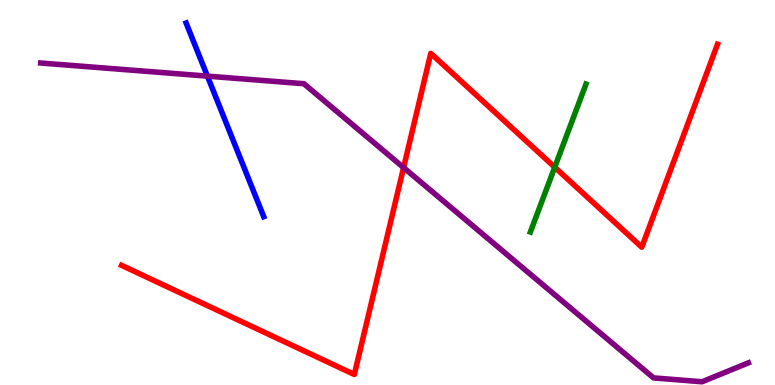[{'lines': ['blue', 'red'], 'intersections': []}, {'lines': ['green', 'red'], 'intersections': [{'x': 7.16, 'y': 5.66}]}, {'lines': ['purple', 'red'], 'intersections': [{'x': 5.21, 'y': 5.65}]}, {'lines': ['blue', 'green'], 'intersections': []}, {'lines': ['blue', 'purple'], 'intersections': [{'x': 2.68, 'y': 8.02}]}, {'lines': ['green', 'purple'], 'intersections': []}]